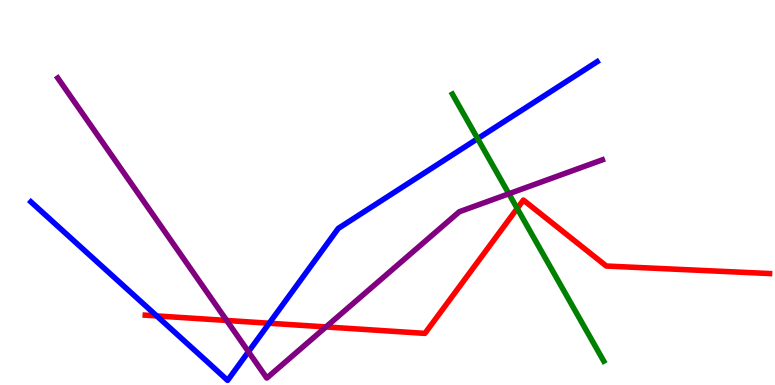[{'lines': ['blue', 'red'], 'intersections': [{'x': 2.02, 'y': 1.79}, {'x': 3.47, 'y': 1.6}]}, {'lines': ['green', 'red'], 'intersections': [{'x': 6.67, 'y': 4.59}]}, {'lines': ['purple', 'red'], 'intersections': [{'x': 2.92, 'y': 1.68}, {'x': 4.21, 'y': 1.51}]}, {'lines': ['blue', 'green'], 'intersections': [{'x': 6.16, 'y': 6.4}]}, {'lines': ['blue', 'purple'], 'intersections': [{'x': 3.21, 'y': 0.864}]}, {'lines': ['green', 'purple'], 'intersections': [{'x': 6.57, 'y': 4.97}]}]